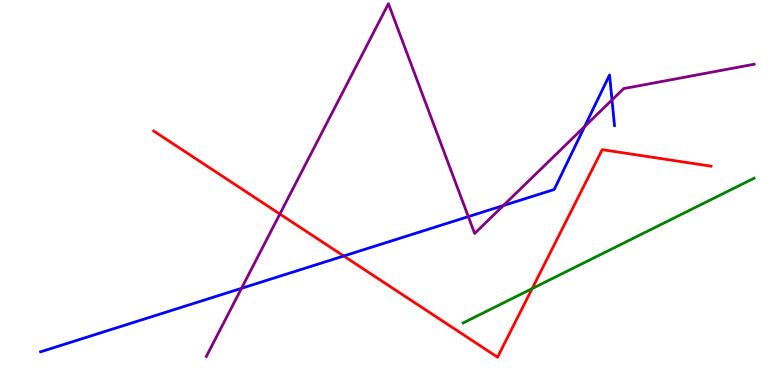[{'lines': ['blue', 'red'], 'intersections': [{'x': 4.44, 'y': 3.35}]}, {'lines': ['green', 'red'], 'intersections': [{'x': 6.87, 'y': 2.5}]}, {'lines': ['purple', 'red'], 'intersections': [{'x': 3.61, 'y': 4.44}]}, {'lines': ['blue', 'green'], 'intersections': []}, {'lines': ['blue', 'purple'], 'intersections': [{'x': 3.12, 'y': 2.51}, {'x': 6.04, 'y': 4.37}, {'x': 6.49, 'y': 4.66}, {'x': 7.54, 'y': 6.71}, {'x': 7.9, 'y': 7.4}]}, {'lines': ['green', 'purple'], 'intersections': []}]